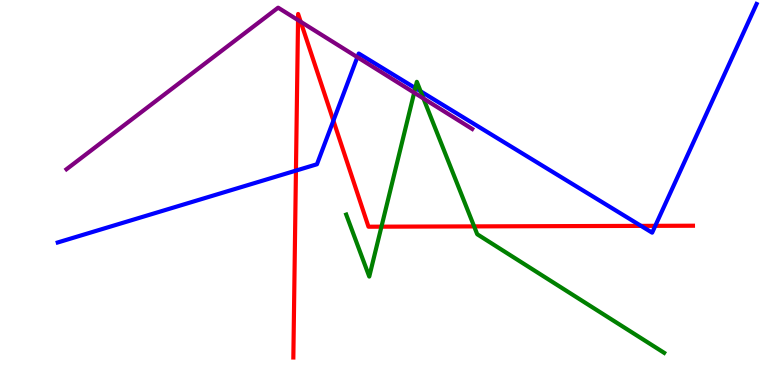[{'lines': ['blue', 'red'], 'intersections': [{'x': 3.82, 'y': 5.57}, {'x': 4.3, 'y': 6.87}, {'x': 8.27, 'y': 4.13}, {'x': 8.45, 'y': 4.13}]}, {'lines': ['green', 'red'], 'intersections': [{'x': 4.92, 'y': 4.11}, {'x': 6.12, 'y': 4.12}]}, {'lines': ['purple', 'red'], 'intersections': [{'x': 3.85, 'y': 9.48}, {'x': 3.88, 'y': 9.43}]}, {'lines': ['blue', 'green'], 'intersections': [{'x': 5.36, 'y': 7.71}, {'x': 5.43, 'y': 7.63}]}, {'lines': ['blue', 'purple'], 'intersections': [{'x': 4.61, 'y': 8.51}]}, {'lines': ['green', 'purple'], 'intersections': [{'x': 5.34, 'y': 7.59}, {'x': 5.46, 'y': 7.44}]}]